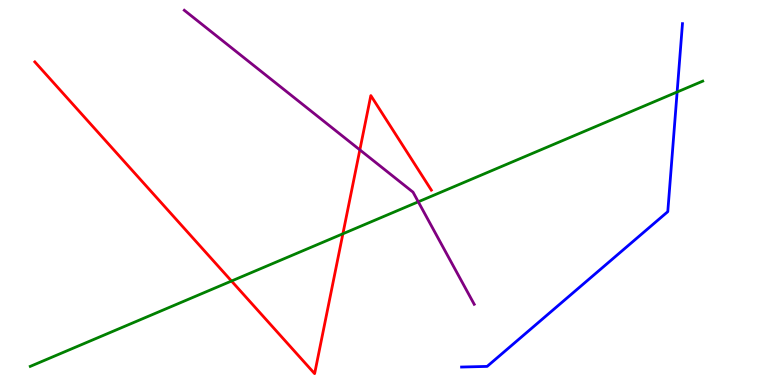[{'lines': ['blue', 'red'], 'intersections': []}, {'lines': ['green', 'red'], 'intersections': [{'x': 2.99, 'y': 2.7}, {'x': 4.42, 'y': 3.93}]}, {'lines': ['purple', 'red'], 'intersections': [{'x': 4.64, 'y': 6.11}]}, {'lines': ['blue', 'green'], 'intersections': [{'x': 8.74, 'y': 7.61}]}, {'lines': ['blue', 'purple'], 'intersections': []}, {'lines': ['green', 'purple'], 'intersections': [{'x': 5.4, 'y': 4.76}]}]